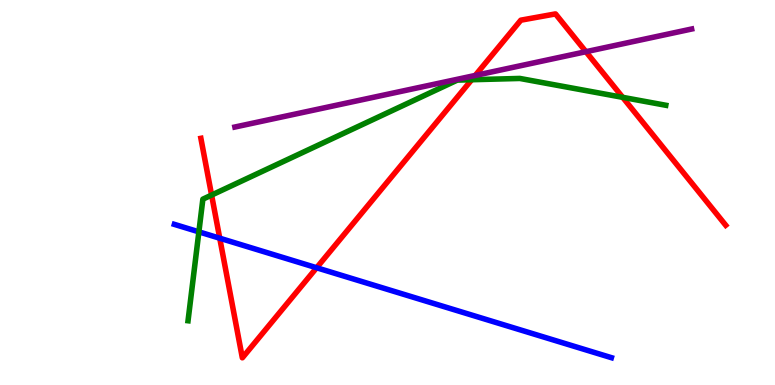[{'lines': ['blue', 'red'], 'intersections': [{'x': 2.84, 'y': 3.81}, {'x': 4.09, 'y': 3.05}]}, {'lines': ['green', 'red'], 'intersections': [{'x': 2.73, 'y': 4.93}, {'x': 6.09, 'y': 7.93}, {'x': 8.03, 'y': 7.47}]}, {'lines': ['purple', 'red'], 'intersections': [{'x': 6.13, 'y': 8.04}, {'x': 7.56, 'y': 8.66}]}, {'lines': ['blue', 'green'], 'intersections': [{'x': 2.57, 'y': 3.98}]}, {'lines': ['blue', 'purple'], 'intersections': []}, {'lines': ['green', 'purple'], 'intersections': []}]